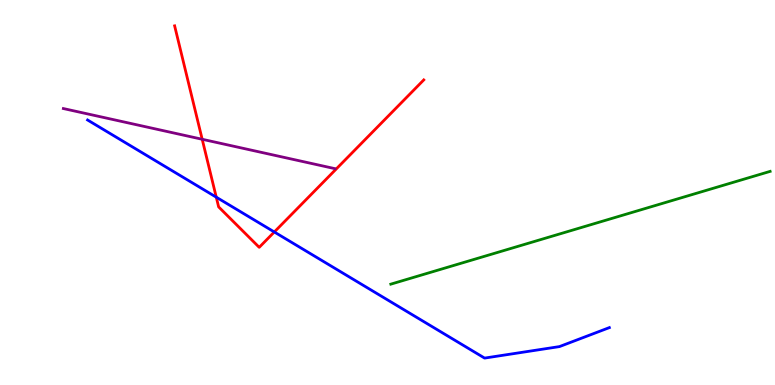[{'lines': ['blue', 'red'], 'intersections': [{'x': 2.79, 'y': 4.88}, {'x': 3.54, 'y': 3.97}]}, {'lines': ['green', 'red'], 'intersections': []}, {'lines': ['purple', 'red'], 'intersections': [{'x': 2.61, 'y': 6.38}]}, {'lines': ['blue', 'green'], 'intersections': []}, {'lines': ['blue', 'purple'], 'intersections': []}, {'lines': ['green', 'purple'], 'intersections': []}]